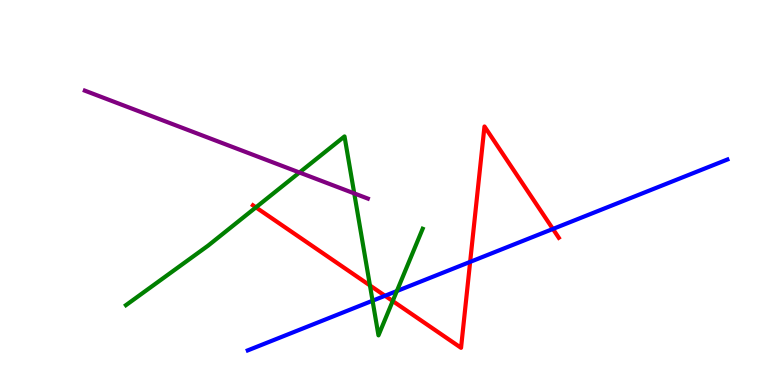[{'lines': ['blue', 'red'], 'intersections': [{'x': 4.97, 'y': 2.32}, {'x': 6.07, 'y': 3.2}, {'x': 7.13, 'y': 4.05}]}, {'lines': ['green', 'red'], 'intersections': [{'x': 3.3, 'y': 4.61}, {'x': 4.77, 'y': 2.59}, {'x': 5.07, 'y': 2.18}]}, {'lines': ['purple', 'red'], 'intersections': []}, {'lines': ['blue', 'green'], 'intersections': [{'x': 4.81, 'y': 2.19}, {'x': 5.12, 'y': 2.44}]}, {'lines': ['blue', 'purple'], 'intersections': []}, {'lines': ['green', 'purple'], 'intersections': [{'x': 3.86, 'y': 5.52}, {'x': 4.57, 'y': 4.98}]}]